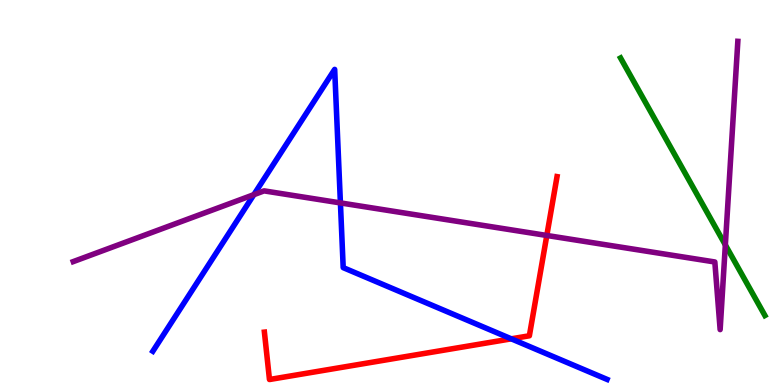[{'lines': ['blue', 'red'], 'intersections': [{'x': 6.6, 'y': 1.2}]}, {'lines': ['green', 'red'], 'intersections': []}, {'lines': ['purple', 'red'], 'intersections': [{'x': 7.06, 'y': 3.88}]}, {'lines': ['blue', 'green'], 'intersections': []}, {'lines': ['blue', 'purple'], 'intersections': [{'x': 3.28, 'y': 4.94}, {'x': 4.39, 'y': 4.73}]}, {'lines': ['green', 'purple'], 'intersections': [{'x': 9.36, 'y': 3.64}]}]